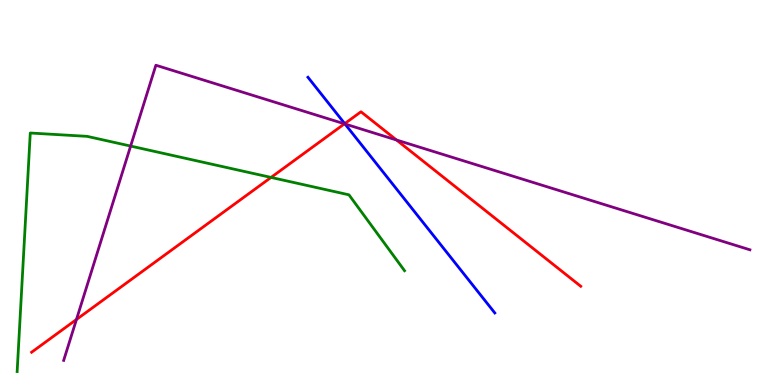[{'lines': ['blue', 'red'], 'intersections': [{'x': 4.45, 'y': 6.79}]}, {'lines': ['green', 'red'], 'intersections': [{'x': 3.5, 'y': 5.39}]}, {'lines': ['purple', 'red'], 'intersections': [{'x': 0.986, 'y': 1.7}, {'x': 4.44, 'y': 6.78}, {'x': 5.12, 'y': 6.36}]}, {'lines': ['blue', 'green'], 'intersections': []}, {'lines': ['blue', 'purple'], 'intersections': [{'x': 4.45, 'y': 6.78}]}, {'lines': ['green', 'purple'], 'intersections': [{'x': 1.69, 'y': 6.21}]}]